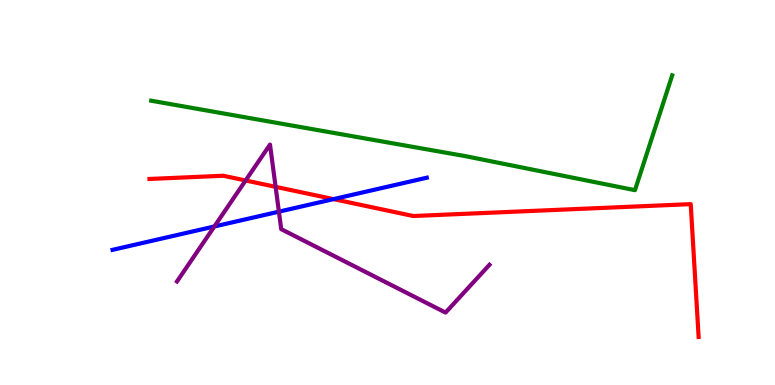[{'lines': ['blue', 'red'], 'intersections': [{'x': 4.3, 'y': 4.83}]}, {'lines': ['green', 'red'], 'intersections': []}, {'lines': ['purple', 'red'], 'intersections': [{'x': 3.17, 'y': 5.31}, {'x': 3.56, 'y': 5.15}]}, {'lines': ['blue', 'green'], 'intersections': []}, {'lines': ['blue', 'purple'], 'intersections': [{'x': 2.77, 'y': 4.12}, {'x': 3.6, 'y': 4.5}]}, {'lines': ['green', 'purple'], 'intersections': []}]